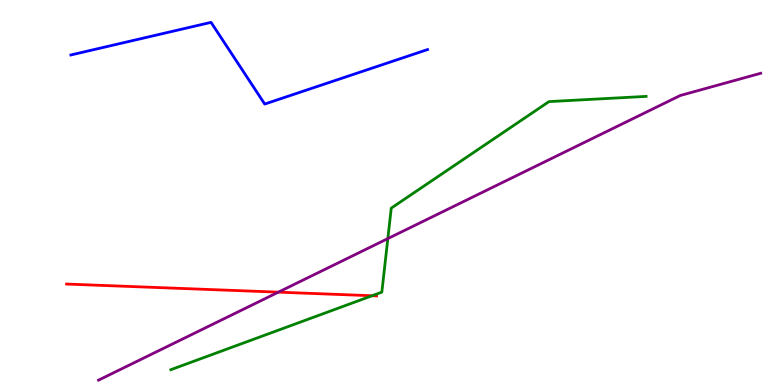[{'lines': ['blue', 'red'], 'intersections': []}, {'lines': ['green', 'red'], 'intersections': [{'x': 4.8, 'y': 2.32}]}, {'lines': ['purple', 'red'], 'intersections': [{'x': 3.59, 'y': 2.41}]}, {'lines': ['blue', 'green'], 'intersections': []}, {'lines': ['blue', 'purple'], 'intersections': []}, {'lines': ['green', 'purple'], 'intersections': [{'x': 5.0, 'y': 3.8}]}]